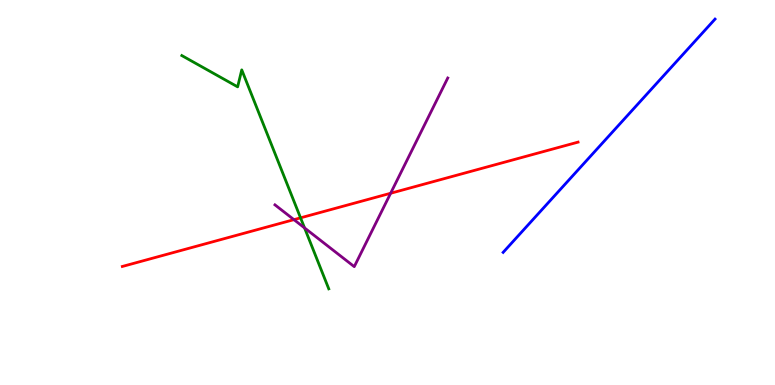[{'lines': ['blue', 'red'], 'intersections': []}, {'lines': ['green', 'red'], 'intersections': [{'x': 3.88, 'y': 4.34}]}, {'lines': ['purple', 'red'], 'intersections': [{'x': 3.79, 'y': 4.29}, {'x': 5.04, 'y': 4.98}]}, {'lines': ['blue', 'green'], 'intersections': []}, {'lines': ['blue', 'purple'], 'intersections': []}, {'lines': ['green', 'purple'], 'intersections': [{'x': 3.93, 'y': 4.08}]}]